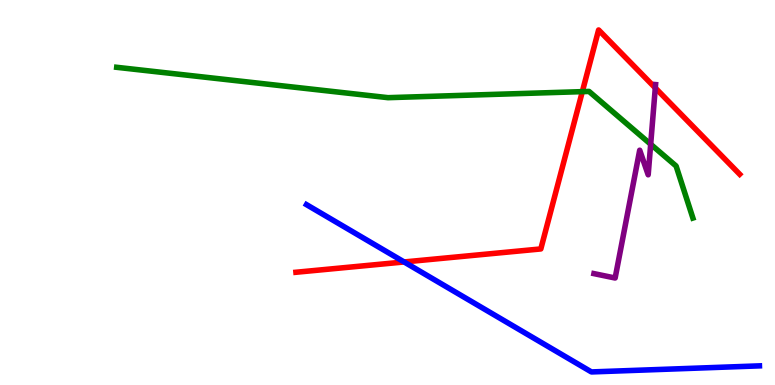[{'lines': ['blue', 'red'], 'intersections': [{'x': 5.21, 'y': 3.2}]}, {'lines': ['green', 'red'], 'intersections': [{'x': 7.51, 'y': 7.62}]}, {'lines': ['purple', 'red'], 'intersections': [{'x': 8.46, 'y': 7.72}]}, {'lines': ['blue', 'green'], 'intersections': []}, {'lines': ['blue', 'purple'], 'intersections': []}, {'lines': ['green', 'purple'], 'intersections': [{'x': 8.4, 'y': 6.25}]}]